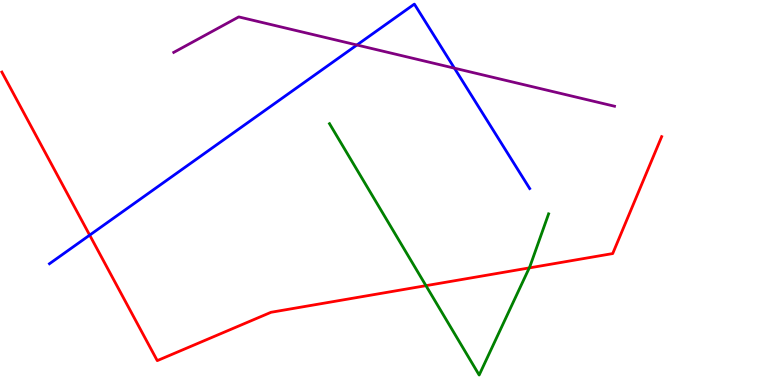[{'lines': ['blue', 'red'], 'intersections': [{'x': 1.16, 'y': 3.89}]}, {'lines': ['green', 'red'], 'intersections': [{'x': 5.5, 'y': 2.58}, {'x': 6.83, 'y': 3.04}]}, {'lines': ['purple', 'red'], 'intersections': []}, {'lines': ['blue', 'green'], 'intersections': []}, {'lines': ['blue', 'purple'], 'intersections': [{'x': 4.61, 'y': 8.83}, {'x': 5.86, 'y': 8.23}]}, {'lines': ['green', 'purple'], 'intersections': []}]